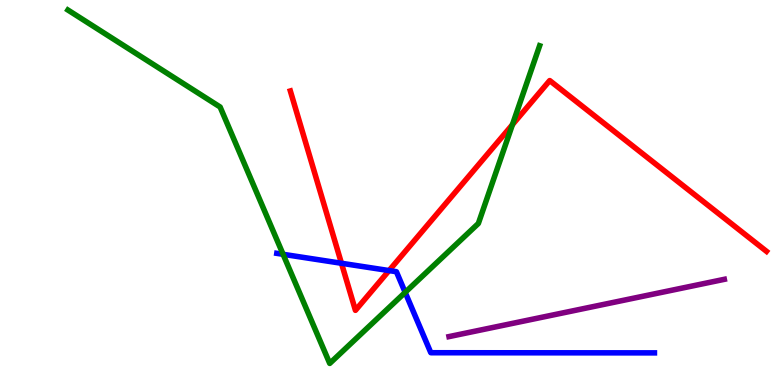[{'lines': ['blue', 'red'], 'intersections': [{'x': 4.41, 'y': 3.16}, {'x': 5.02, 'y': 2.97}]}, {'lines': ['green', 'red'], 'intersections': [{'x': 6.61, 'y': 6.76}]}, {'lines': ['purple', 'red'], 'intersections': []}, {'lines': ['blue', 'green'], 'intersections': [{'x': 3.65, 'y': 3.39}, {'x': 5.23, 'y': 2.41}]}, {'lines': ['blue', 'purple'], 'intersections': []}, {'lines': ['green', 'purple'], 'intersections': []}]